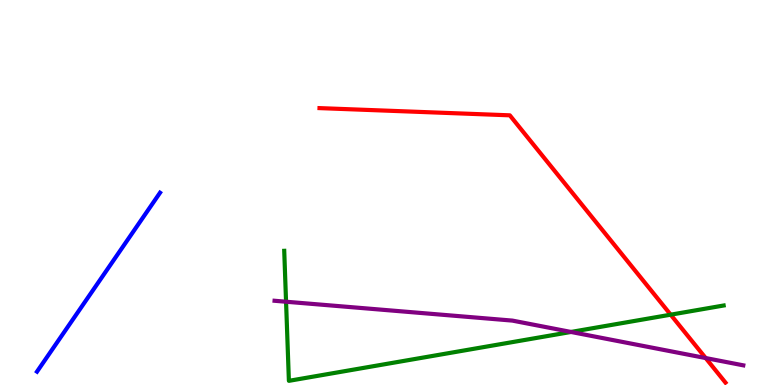[{'lines': ['blue', 'red'], 'intersections': []}, {'lines': ['green', 'red'], 'intersections': [{'x': 8.65, 'y': 1.83}]}, {'lines': ['purple', 'red'], 'intersections': [{'x': 9.11, 'y': 0.7}]}, {'lines': ['blue', 'green'], 'intersections': []}, {'lines': ['blue', 'purple'], 'intersections': []}, {'lines': ['green', 'purple'], 'intersections': [{'x': 3.69, 'y': 2.16}, {'x': 7.37, 'y': 1.38}]}]